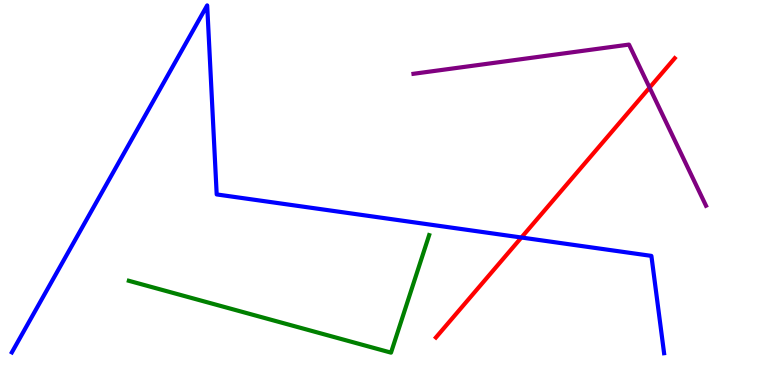[{'lines': ['blue', 'red'], 'intersections': [{'x': 6.73, 'y': 3.83}]}, {'lines': ['green', 'red'], 'intersections': []}, {'lines': ['purple', 'red'], 'intersections': [{'x': 8.38, 'y': 7.72}]}, {'lines': ['blue', 'green'], 'intersections': []}, {'lines': ['blue', 'purple'], 'intersections': []}, {'lines': ['green', 'purple'], 'intersections': []}]